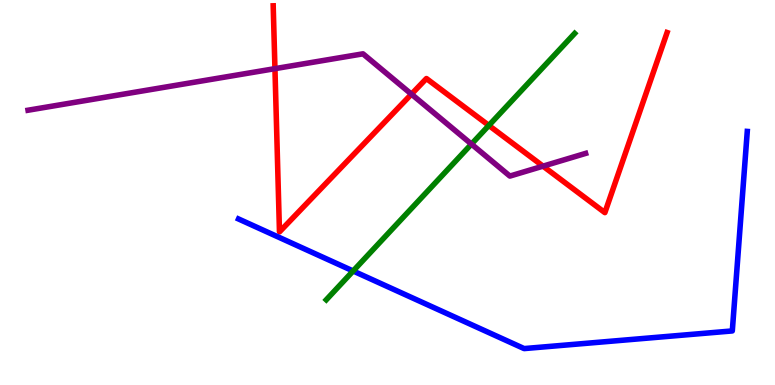[{'lines': ['blue', 'red'], 'intersections': []}, {'lines': ['green', 'red'], 'intersections': [{'x': 6.31, 'y': 6.74}]}, {'lines': ['purple', 'red'], 'intersections': [{'x': 3.55, 'y': 8.22}, {'x': 5.31, 'y': 7.55}, {'x': 7.01, 'y': 5.68}]}, {'lines': ['blue', 'green'], 'intersections': [{'x': 4.56, 'y': 2.96}]}, {'lines': ['blue', 'purple'], 'intersections': []}, {'lines': ['green', 'purple'], 'intersections': [{'x': 6.08, 'y': 6.26}]}]